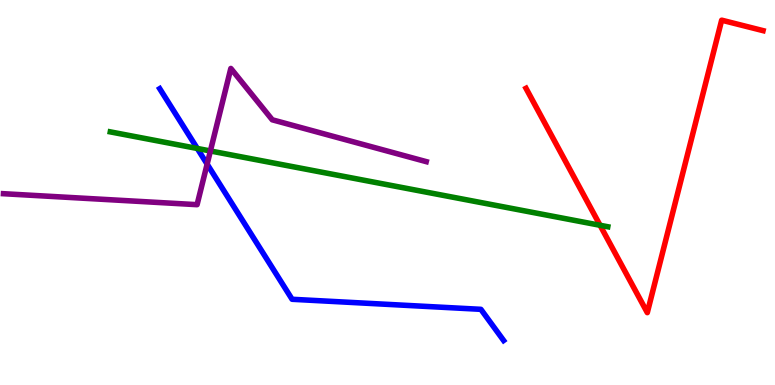[{'lines': ['blue', 'red'], 'intersections': []}, {'lines': ['green', 'red'], 'intersections': [{'x': 7.74, 'y': 4.15}]}, {'lines': ['purple', 'red'], 'intersections': []}, {'lines': ['blue', 'green'], 'intersections': [{'x': 2.55, 'y': 6.14}]}, {'lines': ['blue', 'purple'], 'intersections': [{'x': 2.67, 'y': 5.74}]}, {'lines': ['green', 'purple'], 'intersections': [{'x': 2.71, 'y': 6.08}]}]